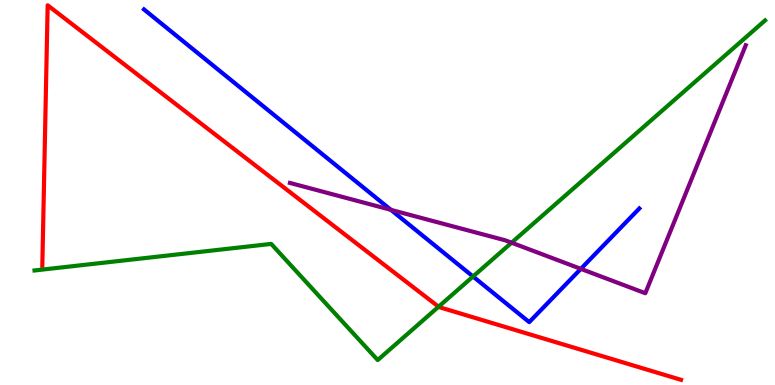[{'lines': ['blue', 'red'], 'intersections': []}, {'lines': ['green', 'red'], 'intersections': [{'x': 5.66, 'y': 2.03}]}, {'lines': ['purple', 'red'], 'intersections': []}, {'lines': ['blue', 'green'], 'intersections': [{'x': 6.1, 'y': 2.82}]}, {'lines': ['blue', 'purple'], 'intersections': [{'x': 5.04, 'y': 4.55}, {'x': 7.49, 'y': 3.02}]}, {'lines': ['green', 'purple'], 'intersections': [{'x': 6.6, 'y': 3.7}]}]